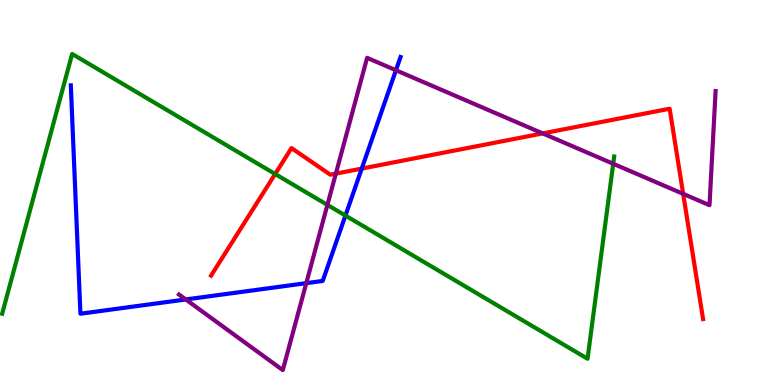[{'lines': ['blue', 'red'], 'intersections': [{'x': 4.67, 'y': 5.62}]}, {'lines': ['green', 'red'], 'intersections': [{'x': 3.55, 'y': 5.48}]}, {'lines': ['purple', 'red'], 'intersections': [{'x': 4.33, 'y': 5.49}, {'x': 7.0, 'y': 6.53}, {'x': 8.82, 'y': 4.96}]}, {'lines': ['blue', 'green'], 'intersections': [{'x': 4.46, 'y': 4.4}]}, {'lines': ['blue', 'purple'], 'intersections': [{'x': 2.4, 'y': 2.22}, {'x': 3.95, 'y': 2.65}, {'x': 5.11, 'y': 8.18}]}, {'lines': ['green', 'purple'], 'intersections': [{'x': 4.22, 'y': 4.68}, {'x': 7.91, 'y': 5.75}]}]